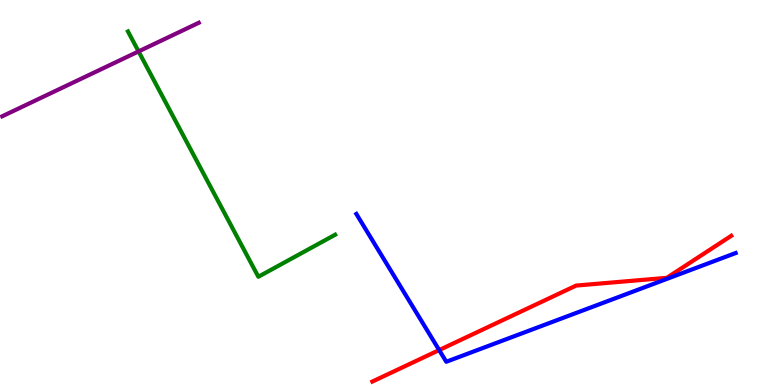[{'lines': ['blue', 'red'], 'intersections': [{'x': 5.67, 'y': 0.907}]}, {'lines': ['green', 'red'], 'intersections': []}, {'lines': ['purple', 'red'], 'intersections': []}, {'lines': ['blue', 'green'], 'intersections': []}, {'lines': ['blue', 'purple'], 'intersections': []}, {'lines': ['green', 'purple'], 'intersections': [{'x': 1.79, 'y': 8.66}]}]